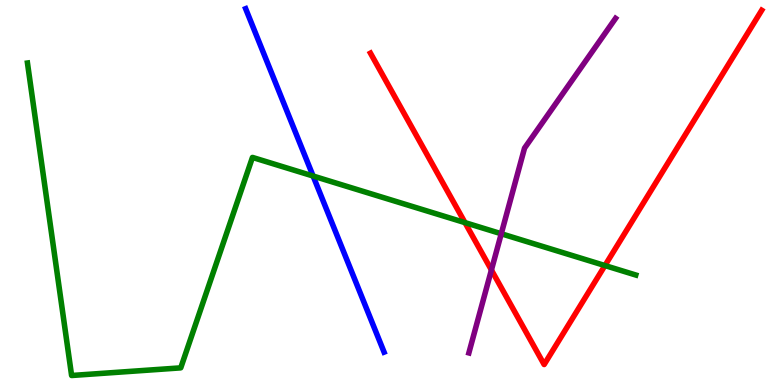[{'lines': ['blue', 'red'], 'intersections': []}, {'lines': ['green', 'red'], 'intersections': [{'x': 6.0, 'y': 4.22}, {'x': 7.81, 'y': 3.1}]}, {'lines': ['purple', 'red'], 'intersections': [{'x': 6.34, 'y': 2.99}]}, {'lines': ['blue', 'green'], 'intersections': [{'x': 4.04, 'y': 5.43}]}, {'lines': ['blue', 'purple'], 'intersections': []}, {'lines': ['green', 'purple'], 'intersections': [{'x': 6.47, 'y': 3.93}]}]